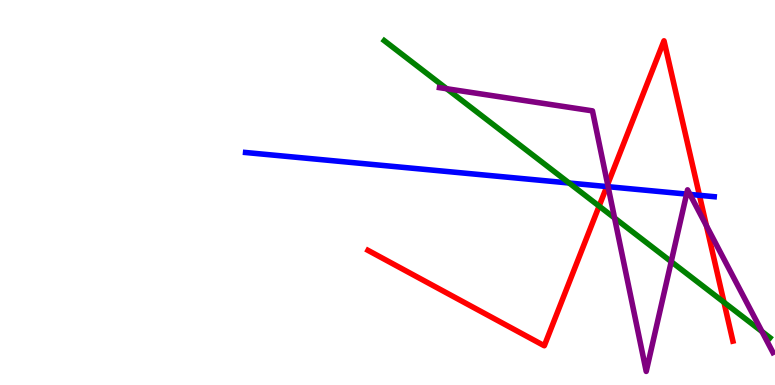[{'lines': ['blue', 'red'], 'intersections': [{'x': 7.83, 'y': 5.15}, {'x': 9.03, 'y': 4.93}]}, {'lines': ['green', 'red'], 'intersections': [{'x': 7.73, 'y': 4.65}, {'x': 9.34, 'y': 2.15}]}, {'lines': ['purple', 'red'], 'intersections': [{'x': 7.84, 'y': 5.21}, {'x': 9.12, 'y': 4.14}]}, {'lines': ['blue', 'green'], 'intersections': [{'x': 7.34, 'y': 5.25}]}, {'lines': ['blue', 'purple'], 'intersections': [{'x': 7.85, 'y': 5.15}, {'x': 8.86, 'y': 4.96}, {'x': 8.9, 'y': 4.95}]}, {'lines': ['green', 'purple'], 'intersections': [{'x': 5.76, 'y': 7.7}, {'x': 7.93, 'y': 4.34}, {'x': 8.66, 'y': 3.2}, {'x': 9.83, 'y': 1.39}]}]